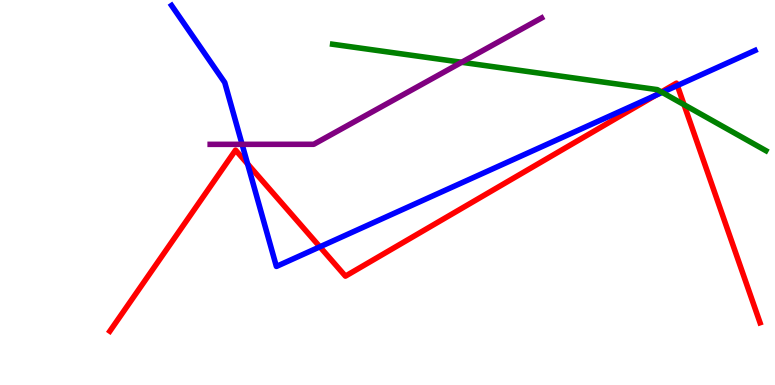[{'lines': ['blue', 'red'], 'intersections': [{'x': 3.19, 'y': 5.74}, {'x': 4.13, 'y': 3.59}, {'x': 8.46, 'y': 7.52}, {'x': 8.74, 'y': 7.78}]}, {'lines': ['green', 'red'], 'intersections': [{'x': 8.53, 'y': 7.61}, {'x': 8.83, 'y': 7.28}]}, {'lines': ['purple', 'red'], 'intersections': []}, {'lines': ['blue', 'green'], 'intersections': [{'x': 8.54, 'y': 7.6}]}, {'lines': ['blue', 'purple'], 'intersections': [{'x': 3.12, 'y': 6.25}]}, {'lines': ['green', 'purple'], 'intersections': [{'x': 5.96, 'y': 8.38}]}]